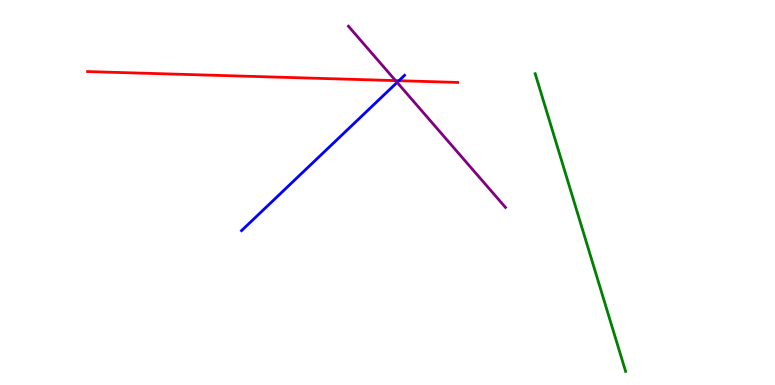[{'lines': ['blue', 'red'], 'intersections': [{'x': 5.15, 'y': 7.9}]}, {'lines': ['green', 'red'], 'intersections': []}, {'lines': ['purple', 'red'], 'intersections': [{'x': 5.1, 'y': 7.91}]}, {'lines': ['blue', 'green'], 'intersections': []}, {'lines': ['blue', 'purple'], 'intersections': [{'x': 5.12, 'y': 7.86}]}, {'lines': ['green', 'purple'], 'intersections': []}]